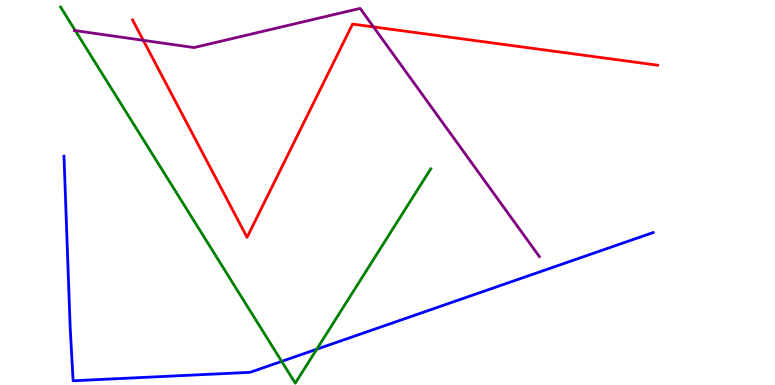[{'lines': ['blue', 'red'], 'intersections': []}, {'lines': ['green', 'red'], 'intersections': []}, {'lines': ['purple', 'red'], 'intersections': [{'x': 1.85, 'y': 8.95}, {'x': 4.82, 'y': 9.3}]}, {'lines': ['blue', 'green'], 'intersections': [{'x': 3.63, 'y': 0.614}, {'x': 4.09, 'y': 0.929}]}, {'lines': ['blue', 'purple'], 'intersections': []}, {'lines': ['green', 'purple'], 'intersections': [{'x': 0.972, 'y': 9.2}]}]